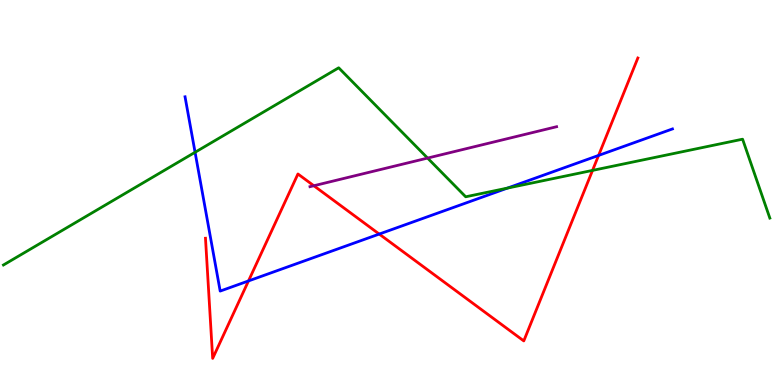[{'lines': ['blue', 'red'], 'intersections': [{'x': 3.21, 'y': 2.7}, {'x': 4.89, 'y': 3.92}, {'x': 7.72, 'y': 5.96}]}, {'lines': ['green', 'red'], 'intersections': [{'x': 7.65, 'y': 5.57}]}, {'lines': ['purple', 'red'], 'intersections': [{'x': 4.05, 'y': 5.18}]}, {'lines': ['blue', 'green'], 'intersections': [{'x': 2.52, 'y': 6.04}, {'x': 6.55, 'y': 5.11}]}, {'lines': ['blue', 'purple'], 'intersections': []}, {'lines': ['green', 'purple'], 'intersections': [{'x': 5.52, 'y': 5.89}]}]